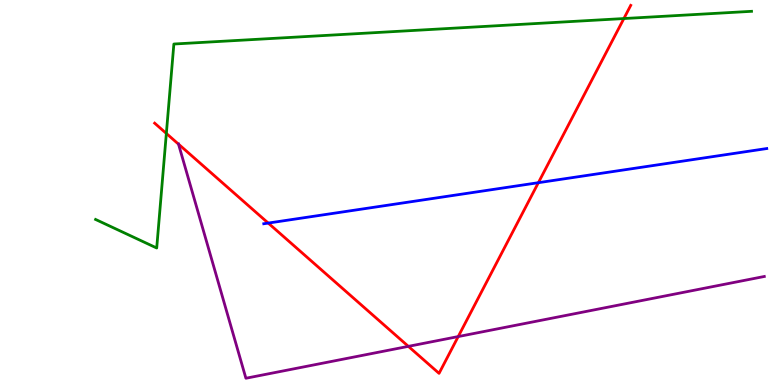[{'lines': ['blue', 'red'], 'intersections': [{'x': 3.46, 'y': 4.21}, {'x': 6.95, 'y': 5.25}]}, {'lines': ['green', 'red'], 'intersections': [{'x': 2.15, 'y': 6.53}, {'x': 8.05, 'y': 9.52}]}, {'lines': ['purple', 'red'], 'intersections': [{'x': 2.3, 'y': 6.26}, {'x': 5.27, 'y': 1.0}, {'x': 5.91, 'y': 1.26}]}, {'lines': ['blue', 'green'], 'intersections': []}, {'lines': ['blue', 'purple'], 'intersections': []}, {'lines': ['green', 'purple'], 'intersections': []}]